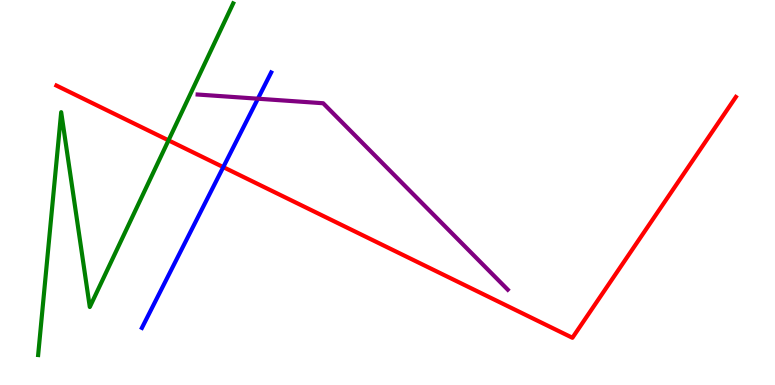[{'lines': ['blue', 'red'], 'intersections': [{'x': 2.88, 'y': 5.66}]}, {'lines': ['green', 'red'], 'intersections': [{'x': 2.17, 'y': 6.35}]}, {'lines': ['purple', 'red'], 'intersections': []}, {'lines': ['blue', 'green'], 'intersections': []}, {'lines': ['blue', 'purple'], 'intersections': [{'x': 3.33, 'y': 7.44}]}, {'lines': ['green', 'purple'], 'intersections': []}]